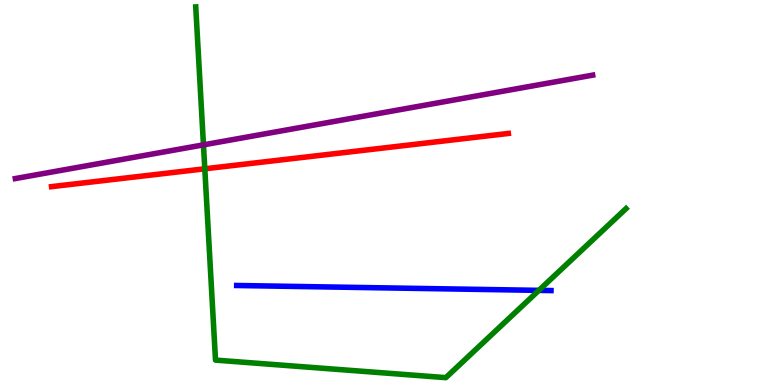[{'lines': ['blue', 'red'], 'intersections': []}, {'lines': ['green', 'red'], 'intersections': [{'x': 2.64, 'y': 5.62}]}, {'lines': ['purple', 'red'], 'intersections': []}, {'lines': ['blue', 'green'], 'intersections': [{'x': 6.95, 'y': 2.46}]}, {'lines': ['blue', 'purple'], 'intersections': []}, {'lines': ['green', 'purple'], 'intersections': [{'x': 2.63, 'y': 6.24}]}]